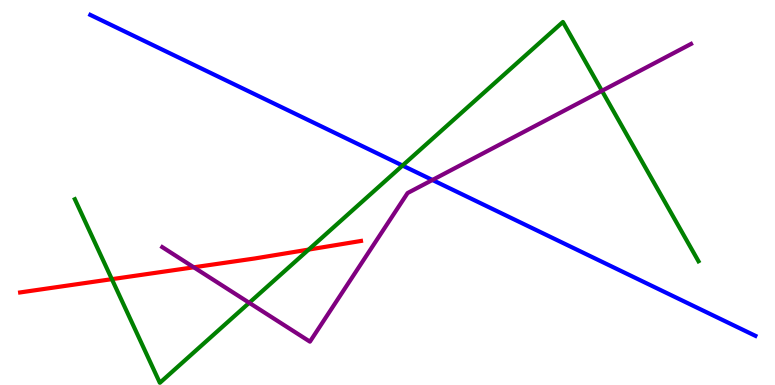[{'lines': ['blue', 'red'], 'intersections': []}, {'lines': ['green', 'red'], 'intersections': [{'x': 1.44, 'y': 2.75}, {'x': 3.98, 'y': 3.52}]}, {'lines': ['purple', 'red'], 'intersections': [{'x': 2.5, 'y': 3.06}]}, {'lines': ['blue', 'green'], 'intersections': [{'x': 5.19, 'y': 5.7}]}, {'lines': ['blue', 'purple'], 'intersections': [{'x': 5.58, 'y': 5.33}]}, {'lines': ['green', 'purple'], 'intersections': [{'x': 3.22, 'y': 2.14}, {'x': 7.77, 'y': 7.64}]}]